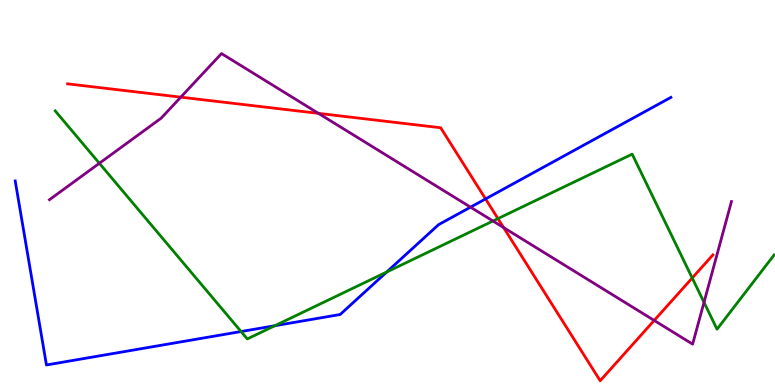[{'lines': ['blue', 'red'], 'intersections': [{'x': 6.27, 'y': 4.83}]}, {'lines': ['green', 'red'], 'intersections': [{'x': 6.43, 'y': 4.32}, {'x': 8.93, 'y': 2.78}]}, {'lines': ['purple', 'red'], 'intersections': [{'x': 2.33, 'y': 7.48}, {'x': 4.11, 'y': 7.06}, {'x': 6.5, 'y': 4.09}, {'x': 8.44, 'y': 1.68}]}, {'lines': ['blue', 'green'], 'intersections': [{'x': 3.11, 'y': 1.39}, {'x': 3.55, 'y': 1.54}, {'x': 4.99, 'y': 2.93}]}, {'lines': ['blue', 'purple'], 'intersections': [{'x': 6.07, 'y': 4.62}]}, {'lines': ['green', 'purple'], 'intersections': [{'x': 1.28, 'y': 5.76}, {'x': 6.36, 'y': 4.26}, {'x': 9.08, 'y': 2.15}]}]